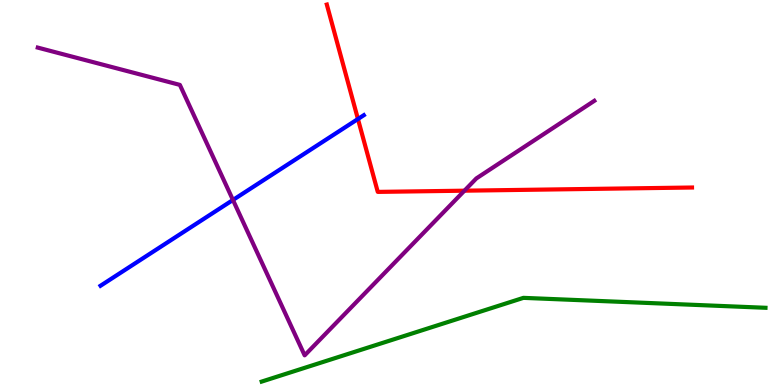[{'lines': ['blue', 'red'], 'intersections': [{'x': 4.62, 'y': 6.91}]}, {'lines': ['green', 'red'], 'intersections': []}, {'lines': ['purple', 'red'], 'intersections': [{'x': 5.99, 'y': 5.05}]}, {'lines': ['blue', 'green'], 'intersections': []}, {'lines': ['blue', 'purple'], 'intersections': [{'x': 3.01, 'y': 4.81}]}, {'lines': ['green', 'purple'], 'intersections': []}]